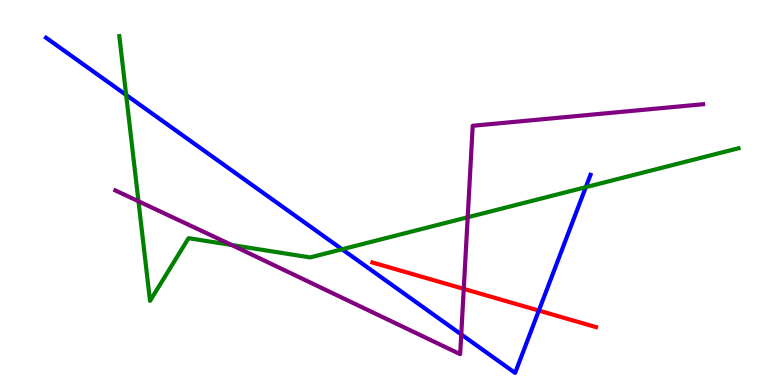[{'lines': ['blue', 'red'], 'intersections': [{'x': 6.95, 'y': 1.93}]}, {'lines': ['green', 'red'], 'intersections': []}, {'lines': ['purple', 'red'], 'intersections': [{'x': 5.98, 'y': 2.5}]}, {'lines': ['blue', 'green'], 'intersections': [{'x': 1.63, 'y': 7.53}, {'x': 4.41, 'y': 3.53}, {'x': 7.56, 'y': 5.14}]}, {'lines': ['blue', 'purple'], 'intersections': [{'x': 5.95, 'y': 1.31}]}, {'lines': ['green', 'purple'], 'intersections': [{'x': 1.79, 'y': 4.77}, {'x': 2.99, 'y': 3.64}, {'x': 6.03, 'y': 4.36}]}]